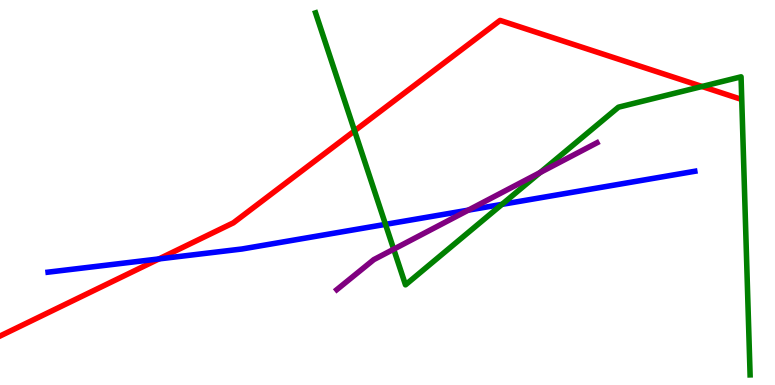[{'lines': ['blue', 'red'], 'intersections': [{'x': 2.05, 'y': 3.28}]}, {'lines': ['green', 'red'], 'intersections': [{'x': 4.58, 'y': 6.6}, {'x': 9.06, 'y': 7.75}]}, {'lines': ['purple', 'red'], 'intersections': []}, {'lines': ['blue', 'green'], 'intersections': [{'x': 4.97, 'y': 4.17}, {'x': 6.48, 'y': 4.69}]}, {'lines': ['blue', 'purple'], 'intersections': [{'x': 6.04, 'y': 4.54}]}, {'lines': ['green', 'purple'], 'intersections': [{'x': 5.08, 'y': 3.53}, {'x': 6.97, 'y': 5.52}]}]